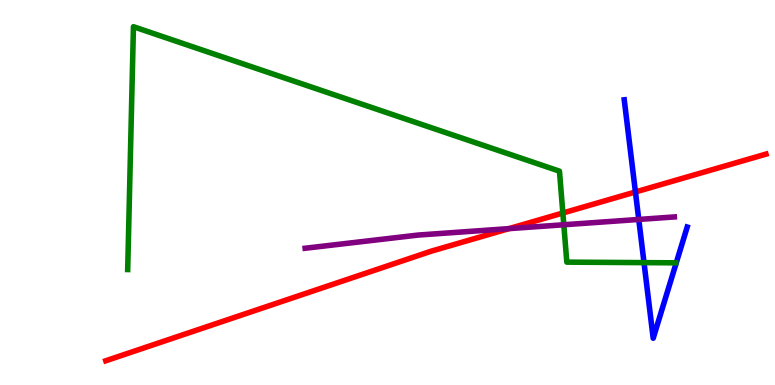[{'lines': ['blue', 'red'], 'intersections': [{'x': 8.2, 'y': 5.01}]}, {'lines': ['green', 'red'], 'intersections': [{'x': 7.26, 'y': 4.47}]}, {'lines': ['purple', 'red'], 'intersections': [{'x': 6.57, 'y': 4.06}]}, {'lines': ['blue', 'green'], 'intersections': [{'x': 8.31, 'y': 3.18}]}, {'lines': ['blue', 'purple'], 'intersections': [{'x': 8.24, 'y': 4.3}]}, {'lines': ['green', 'purple'], 'intersections': [{'x': 7.27, 'y': 4.16}]}]